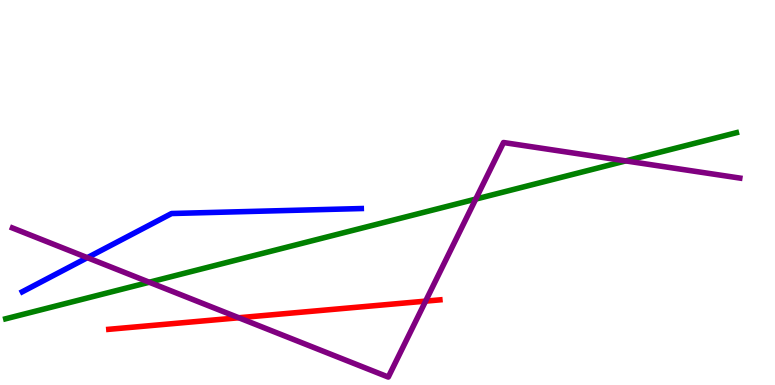[{'lines': ['blue', 'red'], 'intersections': []}, {'lines': ['green', 'red'], 'intersections': []}, {'lines': ['purple', 'red'], 'intersections': [{'x': 3.08, 'y': 1.75}, {'x': 5.49, 'y': 2.18}]}, {'lines': ['blue', 'green'], 'intersections': []}, {'lines': ['blue', 'purple'], 'intersections': [{'x': 1.13, 'y': 3.31}]}, {'lines': ['green', 'purple'], 'intersections': [{'x': 1.93, 'y': 2.67}, {'x': 6.14, 'y': 4.83}, {'x': 8.07, 'y': 5.82}]}]